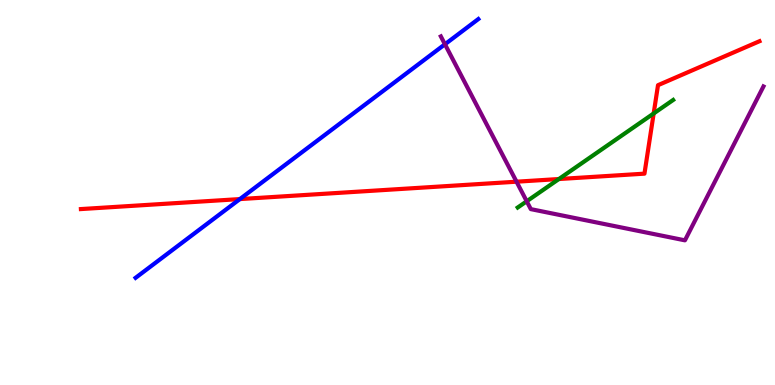[{'lines': ['blue', 'red'], 'intersections': [{'x': 3.1, 'y': 4.83}]}, {'lines': ['green', 'red'], 'intersections': [{'x': 7.21, 'y': 5.35}, {'x': 8.43, 'y': 7.05}]}, {'lines': ['purple', 'red'], 'intersections': [{'x': 6.66, 'y': 5.28}]}, {'lines': ['blue', 'green'], 'intersections': []}, {'lines': ['blue', 'purple'], 'intersections': [{'x': 5.74, 'y': 8.85}]}, {'lines': ['green', 'purple'], 'intersections': [{'x': 6.8, 'y': 4.77}]}]